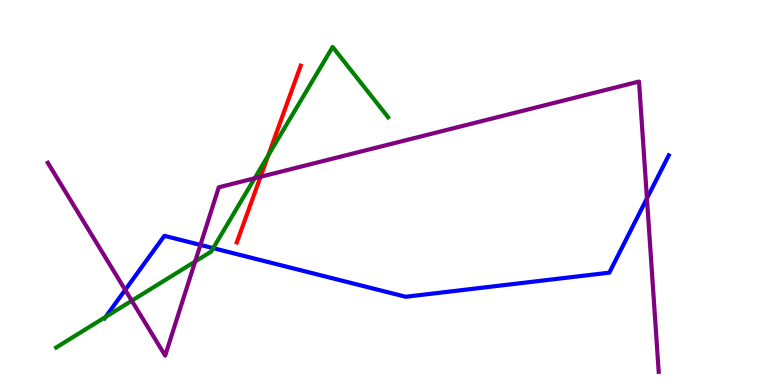[{'lines': ['blue', 'red'], 'intersections': []}, {'lines': ['green', 'red'], 'intersections': [{'x': 3.46, 'y': 5.96}]}, {'lines': ['purple', 'red'], 'intersections': [{'x': 3.36, 'y': 5.41}]}, {'lines': ['blue', 'green'], 'intersections': [{'x': 1.36, 'y': 1.77}, {'x': 2.75, 'y': 3.55}]}, {'lines': ['blue', 'purple'], 'intersections': [{'x': 1.62, 'y': 2.47}, {'x': 2.59, 'y': 3.64}, {'x': 8.35, 'y': 4.85}]}, {'lines': ['green', 'purple'], 'intersections': [{'x': 1.7, 'y': 2.19}, {'x': 2.52, 'y': 3.21}, {'x': 3.29, 'y': 5.37}]}]